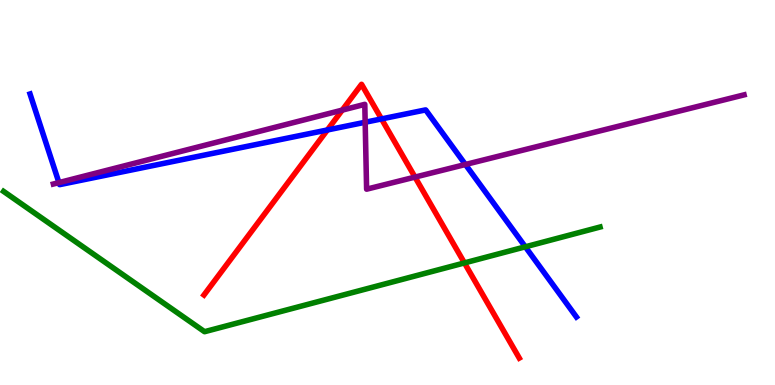[{'lines': ['blue', 'red'], 'intersections': [{'x': 4.22, 'y': 6.62}, {'x': 4.92, 'y': 6.91}]}, {'lines': ['green', 'red'], 'intersections': [{'x': 5.99, 'y': 3.17}]}, {'lines': ['purple', 'red'], 'intersections': [{'x': 4.42, 'y': 7.14}, {'x': 5.35, 'y': 5.4}]}, {'lines': ['blue', 'green'], 'intersections': [{'x': 6.78, 'y': 3.59}]}, {'lines': ['blue', 'purple'], 'intersections': [{'x': 0.76, 'y': 5.26}, {'x': 4.71, 'y': 6.82}, {'x': 6.01, 'y': 5.73}]}, {'lines': ['green', 'purple'], 'intersections': []}]